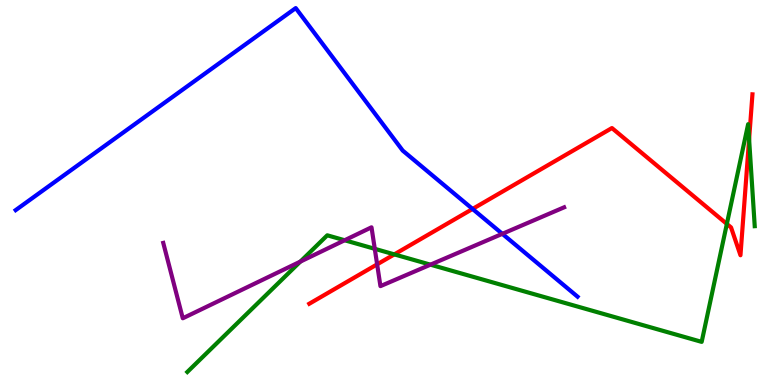[{'lines': ['blue', 'red'], 'intersections': [{'x': 6.1, 'y': 4.57}]}, {'lines': ['green', 'red'], 'intersections': [{'x': 5.09, 'y': 3.39}, {'x': 9.38, 'y': 4.18}, {'x': 9.67, 'y': 6.38}]}, {'lines': ['purple', 'red'], 'intersections': [{'x': 4.87, 'y': 3.13}]}, {'lines': ['blue', 'green'], 'intersections': []}, {'lines': ['blue', 'purple'], 'intersections': [{'x': 6.48, 'y': 3.93}]}, {'lines': ['green', 'purple'], 'intersections': [{'x': 3.88, 'y': 3.2}, {'x': 4.45, 'y': 3.76}, {'x': 4.84, 'y': 3.54}, {'x': 5.55, 'y': 3.13}]}]